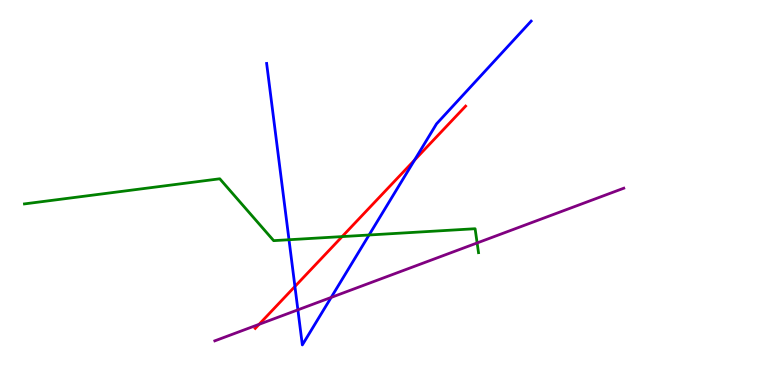[{'lines': ['blue', 'red'], 'intersections': [{'x': 3.81, 'y': 2.56}, {'x': 5.35, 'y': 5.84}]}, {'lines': ['green', 'red'], 'intersections': [{'x': 4.41, 'y': 3.85}]}, {'lines': ['purple', 'red'], 'intersections': [{'x': 3.34, 'y': 1.58}]}, {'lines': ['blue', 'green'], 'intersections': [{'x': 3.73, 'y': 3.77}, {'x': 4.76, 'y': 3.9}]}, {'lines': ['blue', 'purple'], 'intersections': [{'x': 3.84, 'y': 1.95}, {'x': 4.27, 'y': 2.27}]}, {'lines': ['green', 'purple'], 'intersections': [{'x': 6.16, 'y': 3.69}]}]